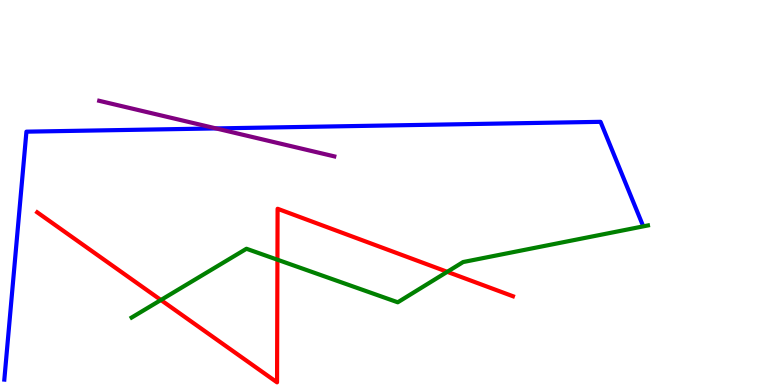[{'lines': ['blue', 'red'], 'intersections': []}, {'lines': ['green', 'red'], 'intersections': [{'x': 2.08, 'y': 2.21}, {'x': 3.58, 'y': 3.25}, {'x': 5.77, 'y': 2.94}]}, {'lines': ['purple', 'red'], 'intersections': []}, {'lines': ['blue', 'green'], 'intersections': []}, {'lines': ['blue', 'purple'], 'intersections': [{'x': 2.79, 'y': 6.66}]}, {'lines': ['green', 'purple'], 'intersections': []}]